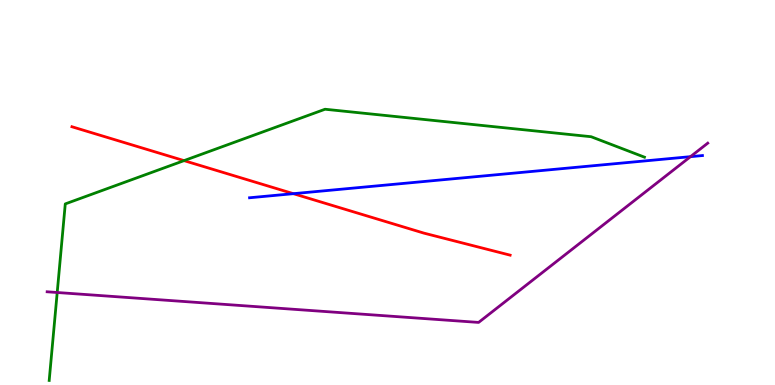[{'lines': ['blue', 'red'], 'intersections': [{'x': 3.79, 'y': 4.97}]}, {'lines': ['green', 'red'], 'intersections': [{'x': 2.37, 'y': 5.83}]}, {'lines': ['purple', 'red'], 'intersections': []}, {'lines': ['blue', 'green'], 'intersections': []}, {'lines': ['blue', 'purple'], 'intersections': [{'x': 8.91, 'y': 5.93}]}, {'lines': ['green', 'purple'], 'intersections': [{'x': 0.738, 'y': 2.4}]}]